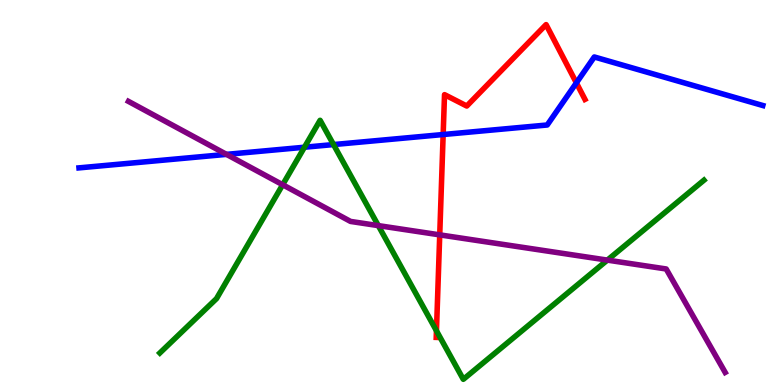[{'lines': ['blue', 'red'], 'intersections': [{'x': 5.72, 'y': 6.51}, {'x': 7.44, 'y': 7.85}]}, {'lines': ['green', 'red'], 'intersections': [{'x': 5.63, 'y': 1.41}]}, {'lines': ['purple', 'red'], 'intersections': [{'x': 5.67, 'y': 3.9}]}, {'lines': ['blue', 'green'], 'intersections': [{'x': 3.93, 'y': 6.18}, {'x': 4.3, 'y': 6.25}]}, {'lines': ['blue', 'purple'], 'intersections': [{'x': 2.92, 'y': 5.99}]}, {'lines': ['green', 'purple'], 'intersections': [{'x': 3.65, 'y': 5.2}, {'x': 4.88, 'y': 4.14}, {'x': 7.84, 'y': 3.24}]}]